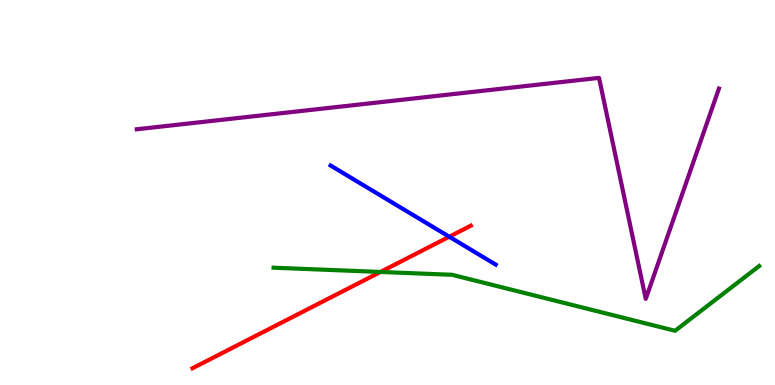[{'lines': ['blue', 'red'], 'intersections': [{'x': 5.8, 'y': 3.85}]}, {'lines': ['green', 'red'], 'intersections': [{'x': 4.91, 'y': 2.94}]}, {'lines': ['purple', 'red'], 'intersections': []}, {'lines': ['blue', 'green'], 'intersections': []}, {'lines': ['blue', 'purple'], 'intersections': []}, {'lines': ['green', 'purple'], 'intersections': []}]